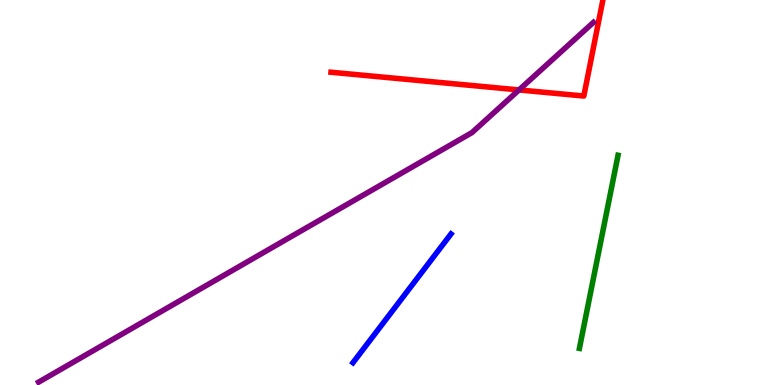[{'lines': ['blue', 'red'], 'intersections': []}, {'lines': ['green', 'red'], 'intersections': []}, {'lines': ['purple', 'red'], 'intersections': [{'x': 6.7, 'y': 7.66}]}, {'lines': ['blue', 'green'], 'intersections': []}, {'lines': ['blue', 'purple'], 'intersections': []}, {'lines': ['green', 'purple'], 'intersections': []}]